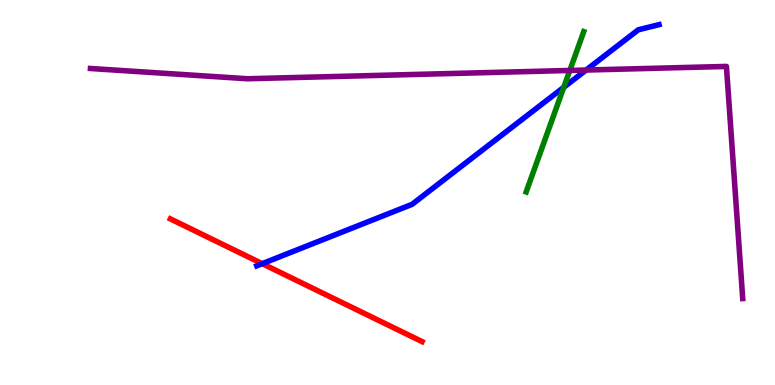[{'lines': ['blue', 'red'], 'intersections': [{'x': 3.38, 'y': 3.15}]}, {'lines': ['green', 'red'], 'intersections': []}, {'lines': ['purple', 'red'], 'intersections': []}, {'lines': ['blue', 'green'], 'intersections': [{'x': 7.27, 'y': 7.73}]}, {'lines': ['blue', 'purple'], 'intersections': [{'x': 7.56, 'y': 8.18}]}, {'lines': ['green', 'purple'], 'intersections': [{'x': 7.35, 'y': 8.17}]}]